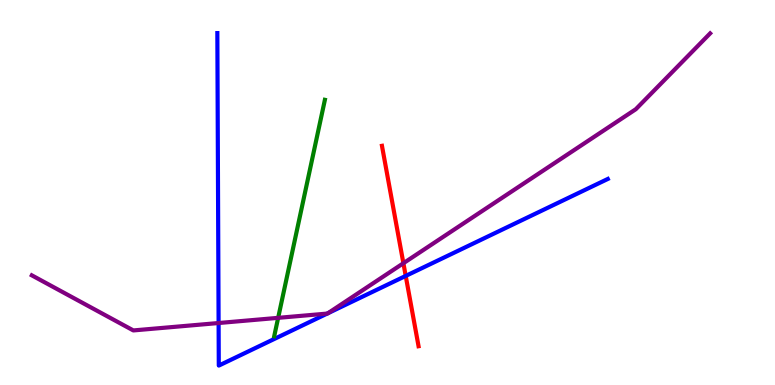[{'lines': ['blue', 'red'], 'intersections': [{'x': 5.24, 'y': 2.83}]}, {'lines': ['green', 'red'], 'intersections': []}, {'lines': ['purple', 'red'], 'intersections': [{'x': 5.21, 'y': 3.16}]}, {'lines': ['blue', 'green'], 'intersections': []}, {'lines': ['blue', 'purple'], 'intersections': [{'x': 2.82, 'y': 1.61}, {'x': 4.22, 'y': 1.85}, {'x': 4.23, 'y': 1.86}]}, {'lines': ['green', 'purple'], 'intersections': [{'x': 3.59, 'y': 1.74}]}]